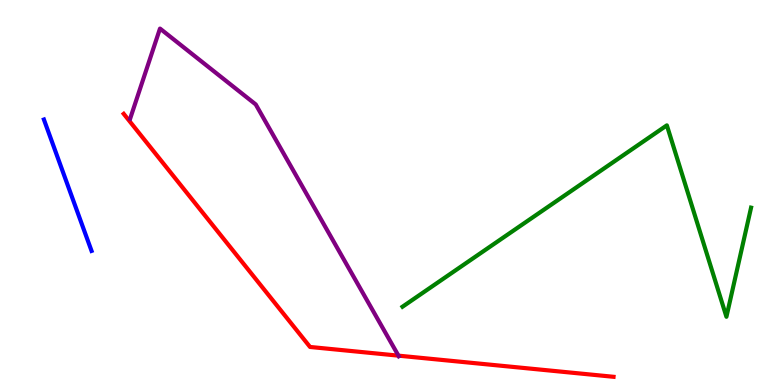[{'lines': ['blue', 'red'], 'intersections': []}, {'lines': ['green', 'red'], 'intersections': []}, {'lines': ['purple', 'red'], 'intersections': [{'x': 5.14, 'y': 0.762}]}, {'lines': ['blue', 'green'], 'intersections': []}, {'lines': ['blue', 'purple'], 'intersections': []}, {'lines': ['green', 'purple'], 'intersections': []}]